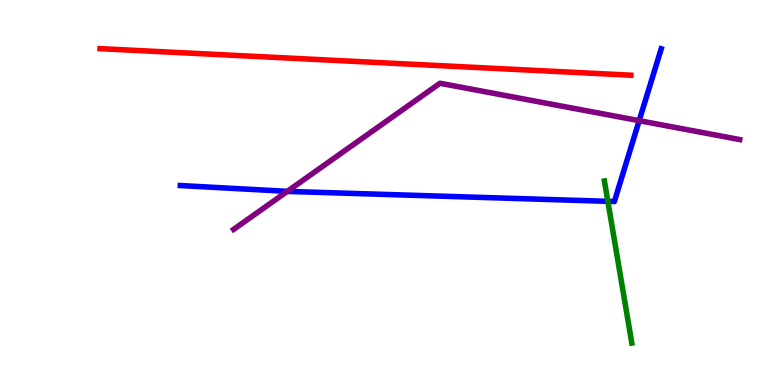[{'lines': ['blue', 'red'], 'intersections': []}, {'lines': ['green', 'red'], 'intersections': []}, {'lines': ['purple', 'red'], 'intersections': []}, {'lines': ['blue', 'green'], 'intersections': [{'x': 7.84, 'y': 4.77}]}, {'lines': ['blue', 'purple'], 'intersections': [{'x': 3.71, 'y': 5.03}, {'x': 8.25, 'y': 6.87}]}, {'lines': ['green', 'purple'], 'intersections': []}]